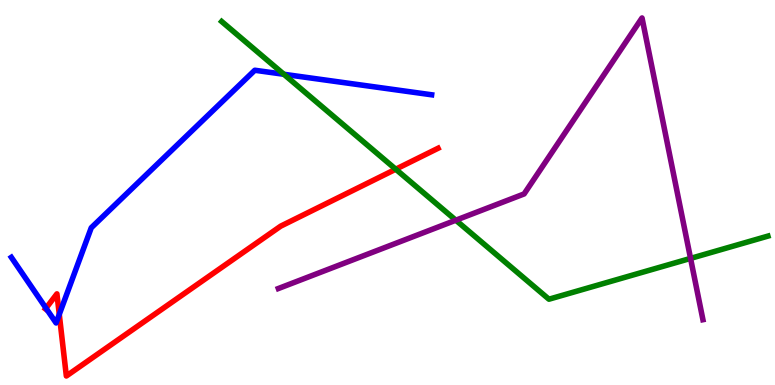[{'lines': ['blue', 'red'], 'intersections': [{'x': 0.594, 'y': 2.0}, {'x': 0.765, 'y': 1.83}]}, {'lines': ['green', 'red'], 'intersections': [{'x': 5.11, 'y': 5.6}]}, {'lines': ['purple', 'red'], 'intersections': []}, {'lines': ['blue', 'green'], 'intersections': [{'x': 3.66, 'y': 8.07}]}, {'lines': ['blue', 'purple'], 'intersections': []}, {'lines': ['green', 'purple'], 'intersections': [{'x': 5.88, 'y': 4.28}, {'x': 8.91, 'y': 3.29}]}]